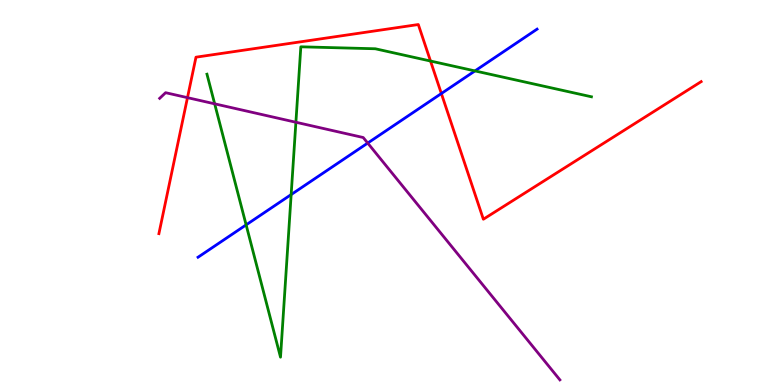[{'lines': ['blue', 'red'], 'intersections': [{'x': 5.7, 'y': 7.57}]}, {'lines': ['green', 'red'], 'intersections': [{'x': 5.55, 'y': 8.41}]}, {'lines': ['purple', 'red'], 'intersections': [{'x': 2.42, 'y': 7.46}]}, {'lines': ['blue', 'green'], 'intersections': [{'x': 3.18, 'y': 4.16}, {'x': 3.76, 'y': 4.95}, {'x': 6.13, 'y': 8.16}]}, {'lines': ['blue', 'purple'], 'intersections': [{'x': 4.74, 'y': 6.28}]}, {'lines': ['green', 'purple'], 'intersections': [{'x': 2.77, 'y': 7.3}, {'x': 3.82, 'y': 6.82}]}]